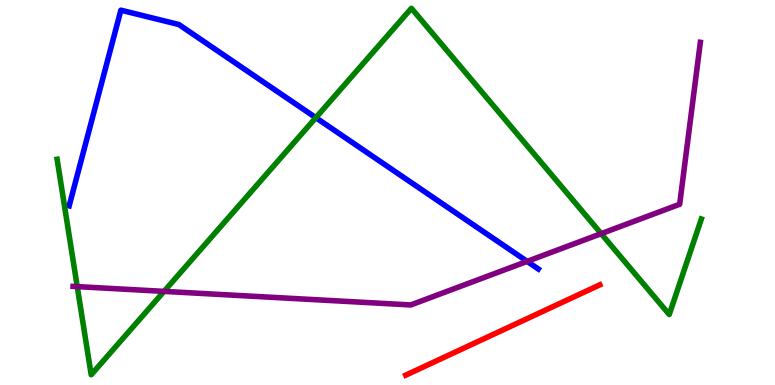[{'lines': ['blue', 'red'], 'intersections': []}, {'lines': ['green', 'red'], 'intersections': []}, {'lines': ['purple', 'red'], 'intersections': []}, {'lines': ['blue', 'green'], 'intersections': [{'x': 4.08, 'y': 6.94}]}, {'lines': ['blue', 'purple'], 'intersections': [{'x': 6.8, 'y': 3.21}]}, {'lines': ['green', 'purple'], 'intersections': [{'x': 0.997, 'y': 2.56}, {'x': 2.12, 'y': 2.43}, {'x': 7.76, 'y': 3.93}]}]